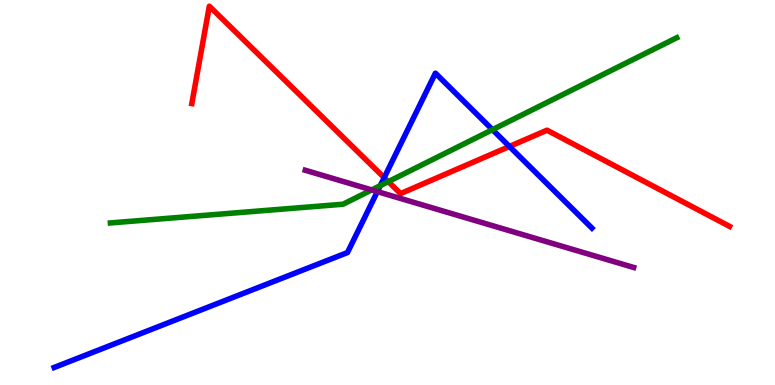[{'lines': ['blue', 'red'], 'intersections': [{'x': 4.96, 'y': 5.39}, {'x': 6.57, 'y': 6.2}]}, {'lines': ['green', 'red'], 'intersections': [{'x': 5.01, 'y': 5.28}]}, {'lines': ['purple', 'red'], 'intersections': []}, {'lines': ['blue', 'green'], 'intersections': [{'x': 4.91, 'y': 5.18}, {'x': 6.35, 'y': 6.63}]}, {'lines': ['blue', 'purple'], 'intersections': [{'x': 4.87, 'y': 5.02}]}, {'lines': ['green', 'purple'], 'intersections': [{'x': 4.8, 'y': 5.07}]}]